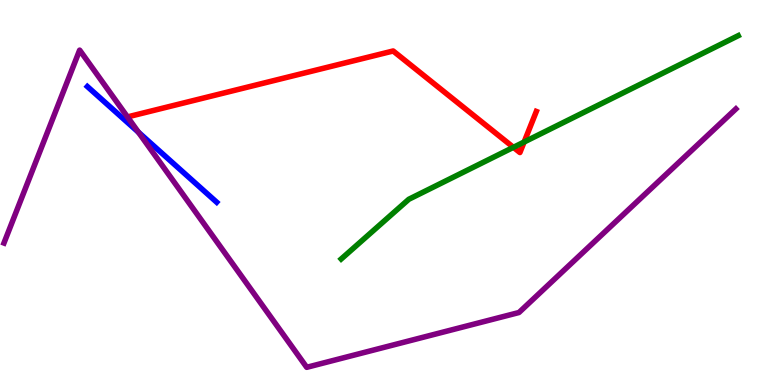[{'lines': ['blue', 'red'], 'intersections': []}, {'lines': ['green', 'red'], 'intersections': [{'x': 6.62, 'y': 6.17}, {'x': 6.76, 'y': 6.31}]}, {'lines': ['purple', 'red'], 'intersections': []}, {'lines': ['blue', 'green'], 'intersections': []}, {'lines': ['blue', 'purple'], 'intersections': [{'x': 1.79, 'y': 6.57}]}, {'lines': ['green', 'purple'], 'intersections': []}]